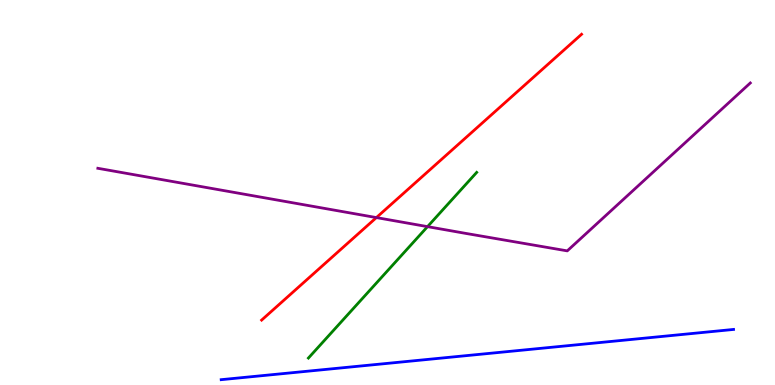[{'lines': ['blue', 'red'], 'intersections': []}, {'lines': ['green', 'red'], 'intersections': []}, {'lines': ['purple', 'red'], 'intersections': [{'x': 4.86, 'y': 4.35}]}, {'lines': ['blue', 'green'], 'intersections': []}, {'lines': ['blue', 'purple'], 'intersections': []}, {'lines': ['green', 'purple'], 'intersections': [{'x': 5.52, 'y': 4.11}]}]